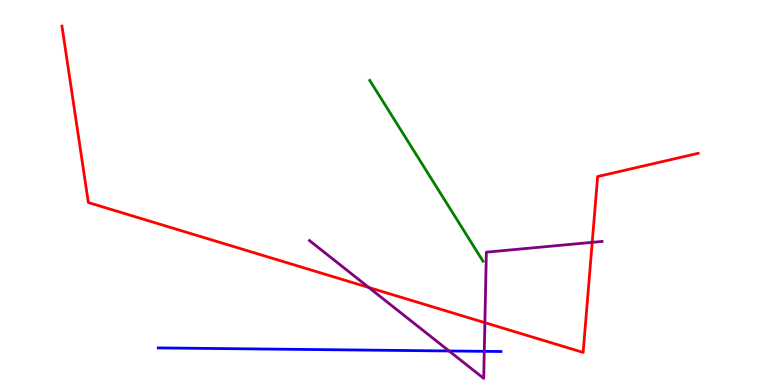[{'lines': ['blue', 'red'], 'intersections': []}, {'lines': ['green', 'red'], 'intersections': []}, {'lines': ['purple', 'red'], 'intersections': [{'x': 4.76, 'y': 2.53}, {'x': 6.26, 'y': 1.62}, {'x': 7.64, 'y': 3.71}]}, {'lines': ['blue', 'green'], 'intersections': []}, {'lines': ['blue', 'purple'], 'intersections': [{'x': 5.79, 'y': 0.884}, {'x': 6.25, 'y': 0.874}]}, {'lines': ['green', 'purple'], 'intersections': []}]